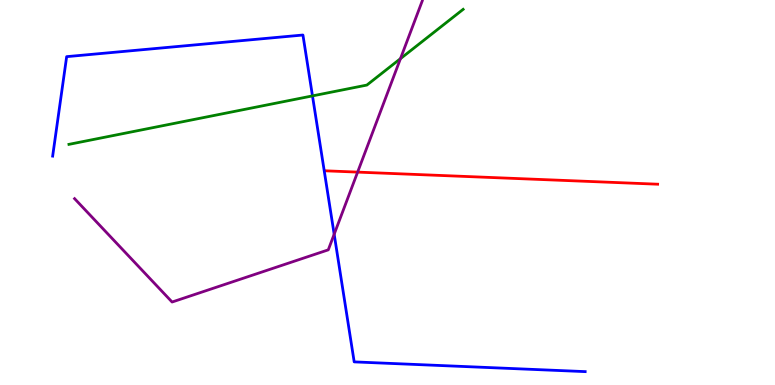[{'lines': ['blue', 'red'], 'intersections': []}, {'lines': ['green', 'red'], 'intersections': []}, {'lines': ['purple', 'red'], 'intersections': [{'x': 4.61, 'y': 5.53}]}, {'lines': ['blue', 'green'], 'intersections': [{'x': 4.03, 'y': 7.51}]}, {'lines': ['blue', 'purple'], 'intersections': [{'x': 4.31, 'y': 3.92}]}, {'lines': ['green', 'purple'], 'intersections': [{'x': 5.17, 'y': 8.48}]}]